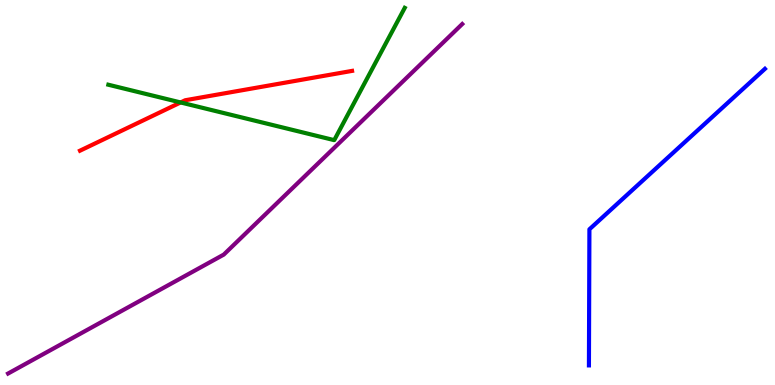[{'lines': ['blue', 'red'], 'intersections': []}, {'lines': ['green', 'red'], 'intersections': [{'x': 2.33, 'y': 7.34}]}, {'lines': ['purple', 'red'], 'intersections': []}, {'lines': ['blue', 'green'], 'intersections': []}, {'lines': ['blue', 'purple'], 'intersections': []}, {'lines': ['green', 'purple'], 'intersections': []}]